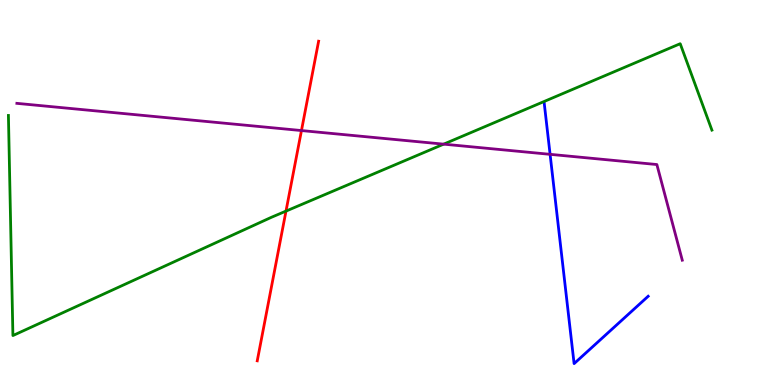[{'lines': ['blue', 'red'], 'intersections': []}, {'lines': ['green', 'red'], 'intersections': [{'x': 3.69, 'y': 4.52}]}, {'lines': ['purple', 'red'], 'intersections': [{'x': 3.89, 'y': 6.61}]}, {'lines': ['blue', 'green'], 'intersections': []}, {'lines': ['blue', 'purple'], 'intersections': [{'x': 7.1, 'y': 5.99}]}, {'lines': ['green', 'purple'], 'intersections': [{'x': 5.72, 'y': 6.26}]}]